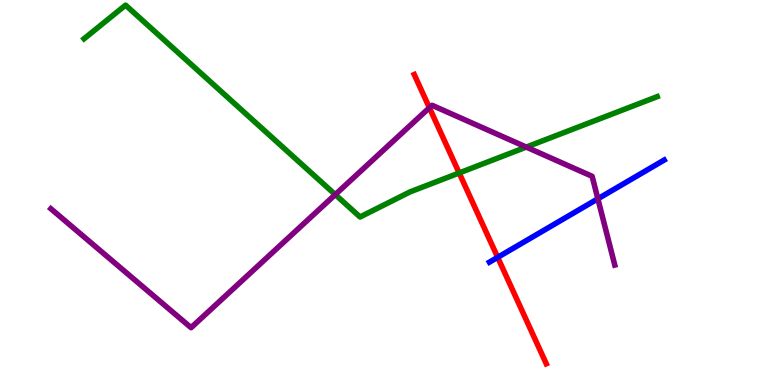[{'lines': ['blue', 'red'], 'intersections': [{'x': 6.42, 'y': 3.32}]}, {'lines': ['green', 'red'], 'intersections': [{'x': 5.92, 'y': 5.51}]}, {'lines': ['purple', 'red'], 'intersections': [{'x': 5.54, 'y': 7.2}]}, {'lines': ['blue', 'green'], 'intersections': []}, {'lines': ['blue', 'purple'], 'intersections': [{'x': 7.71, 'y': 4.84}]}, {'lines': ['green', 'purple'], 'intersections': [{'x': 4.33, 'y': 4.95}, {'x': 6.79, 'y': 6.18}]}]